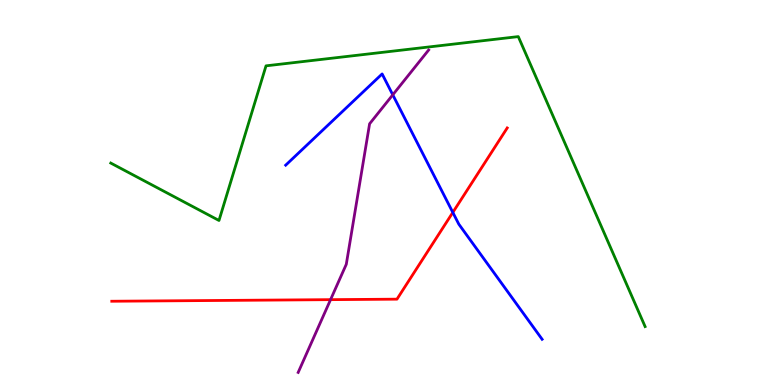[{'lines': ['blue', 'red'], 'intersections': [{'x': 5.84, 'y': 4.48}]}, {'lines': ['green', 'red'], 'intersections': []}, {'lines': ['purple', 'red'], 'intersections': [{'x': 4.27, 'y': 2.22}]}, {'lines': ['blue', 'green'], 'intersections': []}, {'lines': ['blue', 'purple'], 'intersections': [{'x': 5.07, 'y': 7.54}]}, {'lines': ['green', 'purple'], 'intersections': []}]